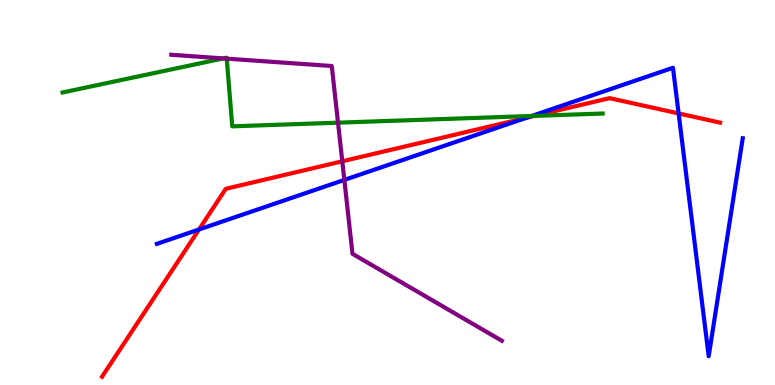[{'lines': ['blue', 'red'], 'intersections': [{'x': 2.57, 'y': 4.04}, {'x': 6.79, 'y': 6.94}, {'x': 8.76, 'y': 7.05}]}, {'lines': ['green', 'red'], 'intersections': [{'x': 6.9, 'y': 6.99}]}, {'lines': ['purple', 'red'], 'intersections': [{'x': 4.42, 'y': 5.81}]}, {'lines': ['blue', 'green'], 'intersections': [{'x': 6.86, 'y': 6.99}]}, {'lines': ['blue', 'purple'], 'intersections': [{'x': 4.44, 'y': 5.33}]}, {'lines': ['green', 'purple'], 'intersections': [{'x': 2.88, 'y': 8.48}, {'x': 2.93, 'y': 8.48}, {'x': 4.36, 'y': 6.81}]}]